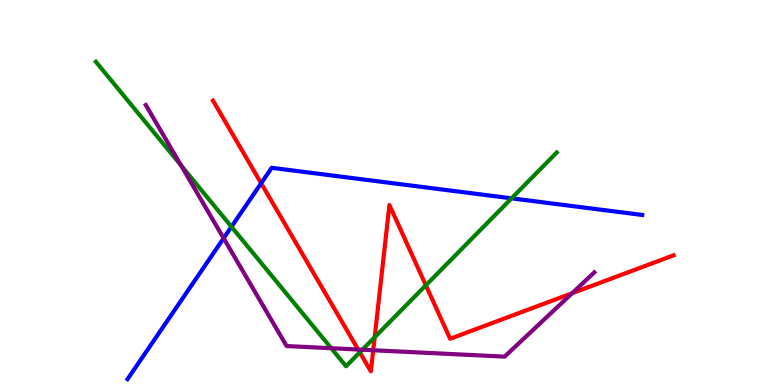[{'lines': ['blue', 'red'], 'intersections': [{'x': 3.37, 'y': 5.24}]}, {'lines': ['green', 'red'], 'intersections': [{'x': 4.64, 'y': 0.848}, {'x': 4.83, 'y': 1.24}, {'x': 5.49, 'y': 2.59}]}, {'lines': ['purple', 'red'], 'intersections': [{'x': 4.62, 'y': 0.922}, {'x': 4.82, 'y': 0.903}, {'x': 7.38, 'y': 2.38}]}, {'lines': ['blue', 'green'], 'intersections': [{'x': 2.99, 'y': 4.11}, {'x': 6.6, 'y': 4.85}]}, {'lines': ['blue', 'purple'], 'intersections': [{'x': 2.89, 'y': 3.81}]}, {'lines': ['green', 'purple'], 'intersections': [{'x': 2.34, 'y': 5.7}, {'x': 4.27, 'y': 0.955}, {'x': 4.68, 'y': 0.916}]}]